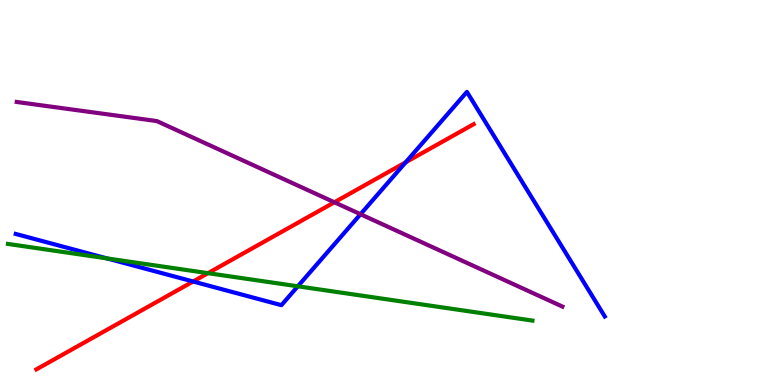[{'lines': ['blue', 'red'], 'intersections': [{'x': 2.49, 'y': 2.69}, {'x': 5.23, 'y': 5.78}]}, {'lines': ['green', 'red'], 'intersections': [{'x': 2.68, 'y': 2.9}]}, {'lines': ['purple', 'red'], 'intersections': [{'x': 4.31, 'y': 4.75}]}, {'lines': ['blue', 'green'], 'intersections': [{'x': 1.38, 'y': 3.29}, {'x': 3.84, 'y': 2.56}]}, {'lines': ['blue', 'purple'], 'intersections': [{'x': 4.65, 'y': 4.44}]}, {'lines': ['green', 'purple'], 'intersections': []}]